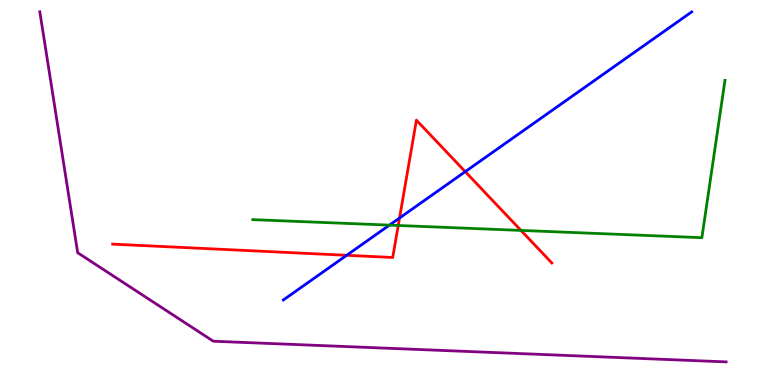[{'lines': ['blue', 'red'], 'intersections': [{'x': 4.47, 'y': 3.37}, {'x': 5.16, 'y': 4.34}, {'x': 6.0, 'y': 5.54}]}, {'lines': ['green', 'red'], 'intersections': [{'x': 5.14, 'y': 4.14}, {'x': 6.72, 'y': 4.02}]}, {'lines': ['purple', 'red'], 'intersections': []}, {'lines': ['blue', 'green'], 'intersections': [{'x': 5.02, 'y': 4.15}]}, {'lines': ['blue', 'purple'], 'intersections': []}, {'lines': ['green', 'purple'], 'intersections': []}]